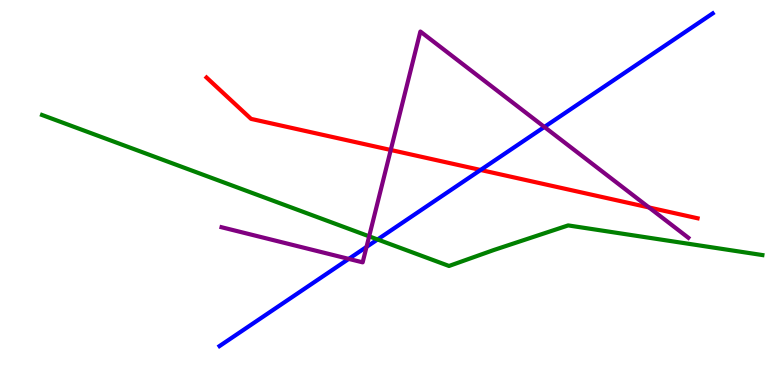[{'lines': ['blue', 'red'], 'intersections': [{'x': 6.2, 'y': 5.59}]}, {'lines': ['green', 'red'], 'intersections': []}, {'lines': ['purple', 'red'], 'intersections': [{'x': 5.04, 'y': 6.1}, {'x': 8.37, 'y': 4.61}]}, {'lines': ['blue', 'green'], 'intersections': [{'x': 4.87, 'y': 3.78}]}, {'lines': ['blue', 'purple'], 'intersections': [{'x': 4.5, 'y': 3.28}, {'x': 4.73, 'y': 3.59}, {'x': 7.02, 'y': 6.7}]}, {'lines': ['green', 'purple'], 'intersections': [{'x': 4.76, 'y': 3.86}]}]